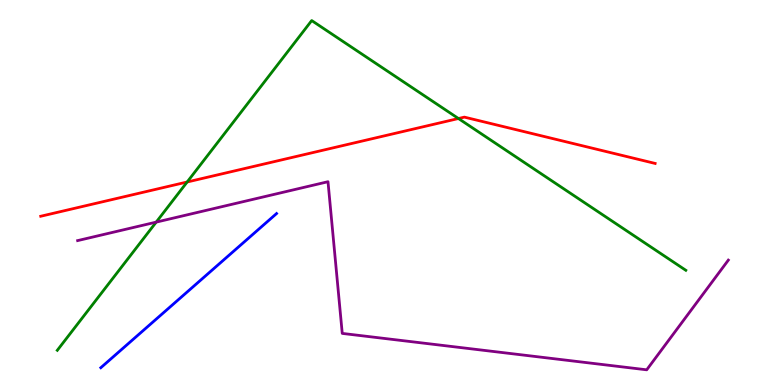[{'lines': ['blue', 'red'], 'intersections': []}, {'lines': ['green', 'red'], 'intersections': [{'x': 2.41, 'y': 5.27}, {'x': 5.92, 'y': 6.92}]}, {'lines': ['purple', 'red'], 'intersections': []}, {'lines': ['blue', 'green'], 'intersections': []}, {'lines': ['blue', 'purple'], 'intersections': []}, {'lines': ['green', 'purple'], 'intersections': [{'x': 2.02, 'y': 4.23}]}]